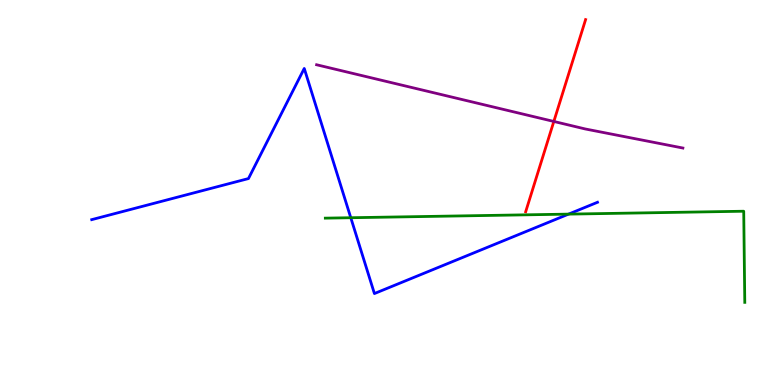[{'lines': ['blue', 'red'], 'intersections': []}, {'lines': ['green', 'red'], 'intersections': []}, {'lines': ['purple', 'red'], 'intersections': [{'x': 7.15, 'y': 6.85}]}, {'lines': ['blue', 'green'], 'intersections': [{'x': 4.53, 'y': 4.34}, {'x': 7.34, 'y': 4.44}]}, {'lines': ['blue', 'purple'], 'intersections': []}, {'lines': ['green', 'purple'], 'intersections': []}]